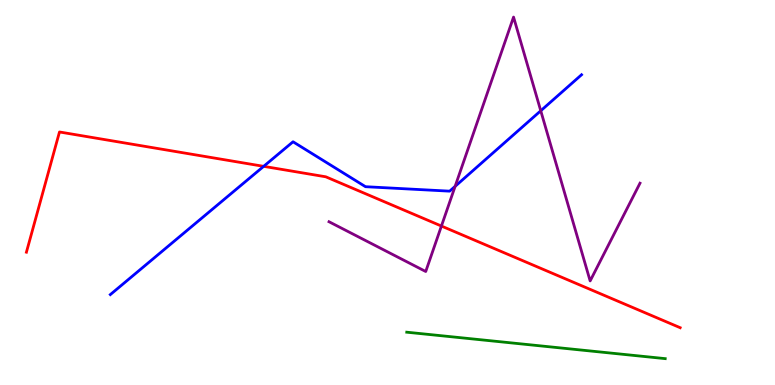[{'lines': ['blue', 'red'], 'intersections': [{'x': 3.4, 'y': 5.68}]}, {'lines': ['green', 'red'], 'intersections': []}, {'lines': ['purple', 'red'], 'intersections': [{'x': 5.7, 'y': 4.13}]}, {'lines': ['blue', 'green'], 'intersections': []}, {'lines': ['blue', 'purple'], 'intersections': [{'x': 5.87, 'y': 5.16}, {'x': 6.98, 'y': 7.12}]}, {'lines': ['green', 'purple'], 'intersections': []}]